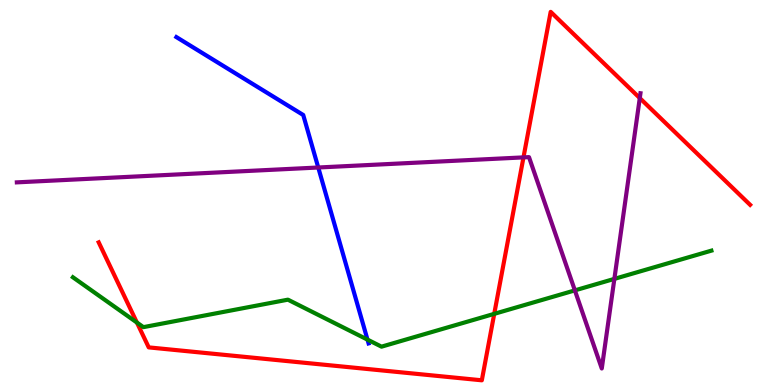[{'lines': ['blue', 'red'], 'intersections': []}, {'lines': ['green', 'red'], 'intersections': [{'x': 1.77, 'y': 1.62}, {'x': 6.38, 'y': 1.85}]}, {'lines': ['purple', 'red'], 'intersections': [{'x': 6.75, 'y': 5.91}, {'x': 8.26, 'y': 7.45}]}, {'lines': ['blue', 'green'], 'intersections': [{'x': 4.74, 'y': 1.18}]}, {'lines': ['blue', 'purple'], 'intersections': [{'x': 4.11, 'y': 5.65}]}, {'lines': ['green', 'purple'], 'intersections': [{'x': 7.42, 'y': 2.46}, {'x': 7.93, 'y': 2.76}]}]